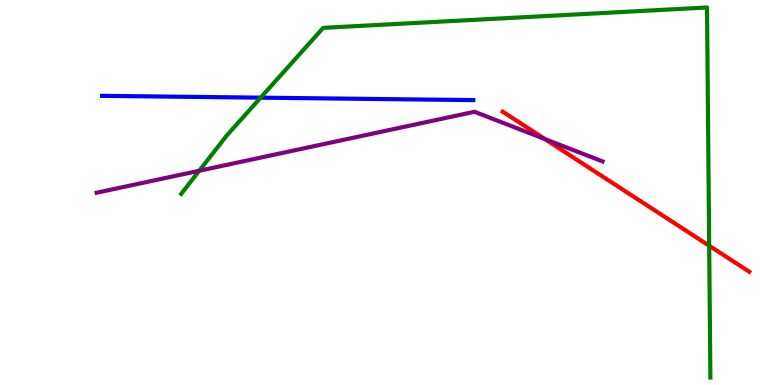[{'lines': ['blue', 'red'], 'intersections': []}, {'lines': ['green', 'red'], 'intersections': [{'x': 9.15, 'y': 3.62}]}, {'lines': ['purple', 'red'], 'intersections': [{'x': 7.03, 'y': 6.39}]}, {'lines': ['blue', 'green'], 'intersections': [{'x': 3.36, 'y': 7.46}]}, {'lines': ['blue', 'purple'], 'intersections': []}, {'lines': ['green', 'purple'], 'intersections': [{'x': 2.57, 'y': 5.56}]}]